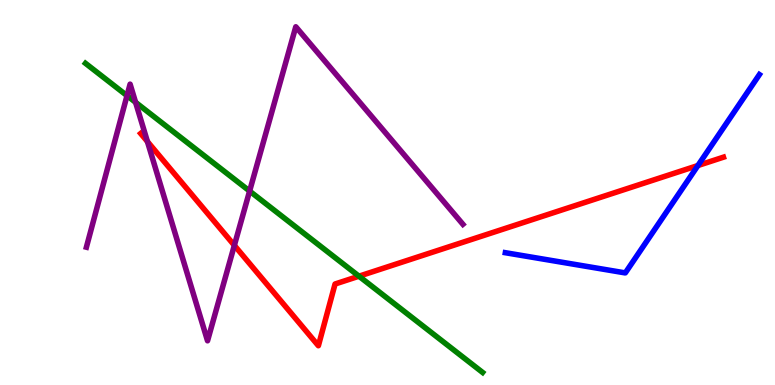[{'lines': ['blue', 'red'], 'intersections': [{'x': 9.01, 'y': 5.7}]}, {'lines': ['green', 'red'], 'intersections': [{'x': 4.63, 'y': 2.83}]}, {'lines': ['purple', 'red'], 'intersections': [{'x': 1.9, 'y': 6.32}, {'x': 3.02, 'y': 3.63}]}, {'lines': ['blue', 'green'], 'intersections': []}, {'lines': ['blue', 'purple'], 'intersections': []}, {'lines': ['green', 'purple'], 'intersections': [{'x': 1.64, 'y': 7.52}, {'x': 1.75, 'y': 7.34}, {'x': 3.22, 'y': 5.04}]}]